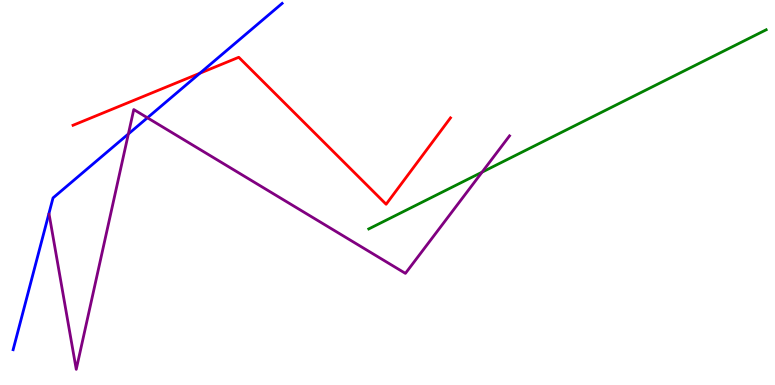[{'lines': ['blue', 'red'], 'intersections': [{'x': 2.58, 'y': 8.1}]}, {'lines': ['green', 'red'], 'intersections': []}, {'lines': ['purple', 'red'], 'intersections': []}, {'lines': ['blue', 'green'], 'intersections': []}, {'lines': ['blue', 'purple'], 'intersections': [{'x': 1.66, 'y': 6.52}, {'x': 1.9, 'y': 6.94}]}, {'lines': ['green', 'purple'], 'intersections': [{'x': 6.22, 'y': 5.53}]}]